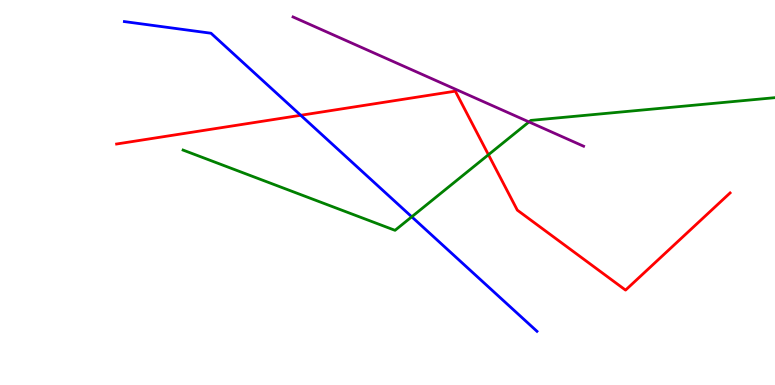[{'lines': ['blue', 'red'], 'intersections': [{'x': 3.88, 'y': 7.01}]}, {'lines': ['green', 'red'], 'intersections': [{'x': 6.3, 'y': 5.98}]}, {'lines': ['purple', 'red'], 'intersections': []}, {'lines': ['blue', 'green'], 'intersections': [{'x': 5.31, 'y': 4.37}]}, {'lines': ['blue', 'purple'], 'intersections': []}, {'lines': ['green', 'purple'], 'intersections': [{'x': 6.83, 'y': 6.83}]}]